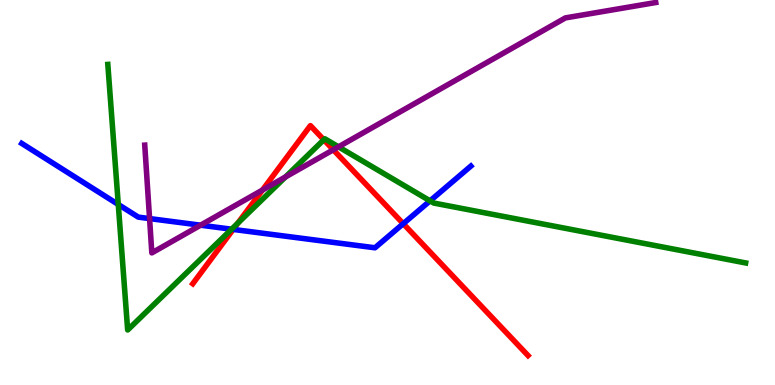[{'lines': ['blue', 'red'], 'intersections': [{'x': 3.01, 'y': 4.04}, {'x': 5.2, 'y': 4.19}]}, {'lines': ['green', 'red'], 'intersections': [{'x': 3.07, 'y': 4.2}, {'x': 4.18, 'y': 6.37}]}, {'lines': ['purple', 'red'], 'intersections': [{'x': 3.39, 'y': 5.06}, {'x': 4.3, 'y': 6.11}]}, {'lines': ['blue', 'green'], 'intersections': [{'x': 1.53, 'y': 4.69}, {'x': 2.99, 'y': 4.05}, {'x': 5.55, 'y': 4.78}]}, {'lines': ['blue', 'purple'], 'intersections': [{'x': 1.93, 'y': 4.32}, {'x': 2.59, 'y': 4.15}]}, {'lines': ['green', 'purple'], 'intersections': [{'x': 3.68, 'y': 5.4}, {'x': 4.37, 'y': 6.19}]}]